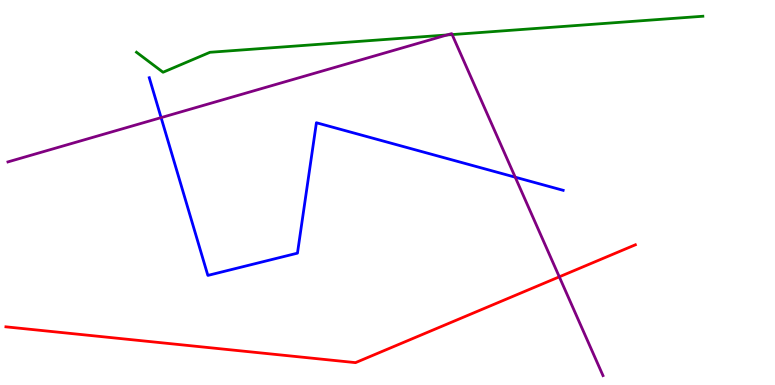[{'lines': ['blue', 'red'], 'intersections': []}, {'lines': ['green', 'red'], 'intersections': []}, {'lines': ['purple', 'red'], 'intersections': [{'x': 7.22, 'y': 2.81}]}, {'lines': ['blue', 'green'], 'intersections': []}, {'lines': ['blue', 'purple'], 'intersections': [{'x': 2.08, 'y': 6.94}, {'x': 6.65, 'y': 5.4}]}, {'lines': ['green', 'purple'], 'intersections': [{'x': 5.77, 'y': 9.09}, {'x': 5.83, 'y': 9.1}]}]